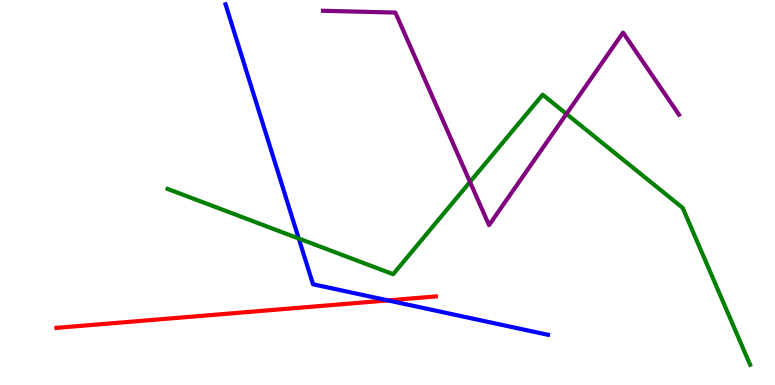[{'lines': ['blue', 'red'], 'intersections': [{'x': 5.01, 'y': 2.2}]}, {'lines': ['green', 'red'], 'intersections': []}, {'lines': ['purple', 'red'], 'intersections': []}, {'lines': ['blue', 'green'], 'intersections': [{'x': 3.85, 'y': 3.81}]}, {'lines': ['blue', 'purple'], 'intersections': []}, {'lines': ['green', 'purple'], 'intersections': [{'x': 6.06, 'y': 5.27}, {'x': 7.31, 'y': 7.04}]}]